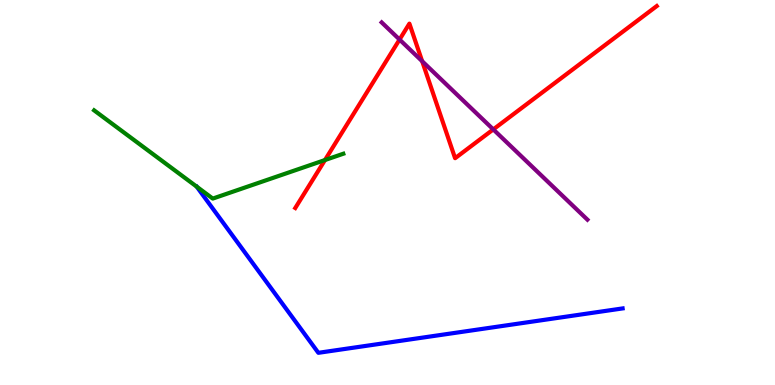[{'lines': ['blue', 'red'], 'intersections': []}, {'lines': ['green', 'red'], 'intersections': [{'x': 4.19, 'y': 5.84}]}, {'lines': ['purple', 'red'], 'intersections': [{'x': 5.16, 'y': 8.97}, {'x': 5.45, 'y': 8.41}, {'x': 6.36, 'y': 6.64}]}, {'lines': ['blue', 'green'], 'intersections': []}, {'lines': ['blue', 'purple'], 'intersections': []}, {'lines': ['green', 'purple'], 'intersections': []}]